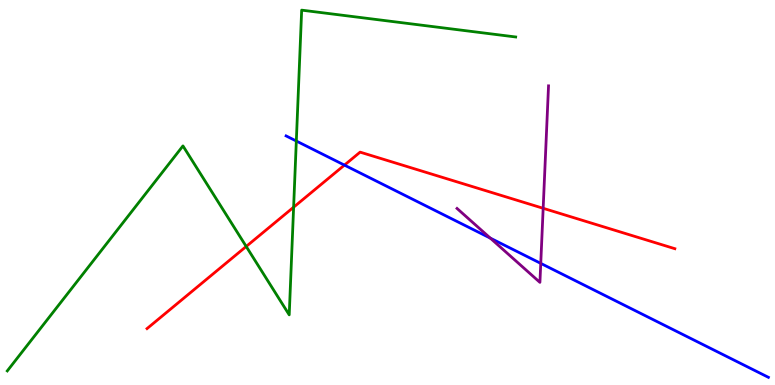[{'lines': ['blue', 'red'], 'intersections': [{'x': 4.44, 'y': 5.71}]}, {'lines': ['green', 'red'], 'intersections': [{'x': 3.18, 'y': 3.6}, {'x': 3.79, 'y': 4.62}]}, {'lines': ['purple', 'red'], 'intersections': [{'x': 7.01, 'y': 4.59}]}, {'lines': ['blue', 'green'], 'intersections': [{'x': 3.82, 'y': 6.34}]}, {'lines': ['blue', 'purple'], 'intersections': [{'x': 6.33, 'y': 3.82}, {'x': 6.98, 'y': 3.16}]}, {'lines': ['green', 'purple'], 'intersections': []}]